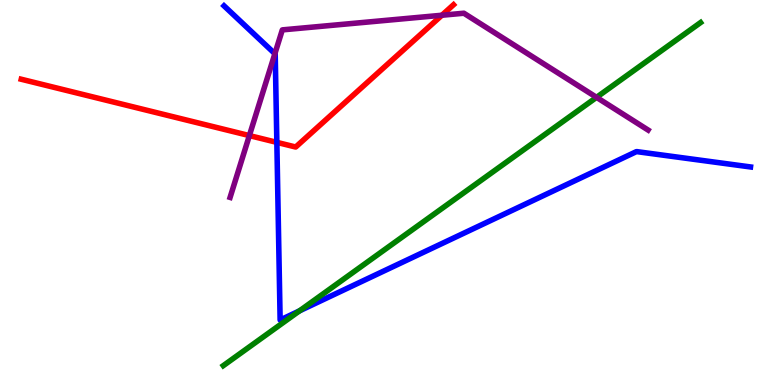[{'lines': ['blue', 'red'], 'intersections': [{'x': 3.57, 'y': 6.3}]}, {'lines': ['green', 'red'], 'intersections': []}, {'lines': ['purple', 'red'], 'intersections': [{'x': 3.22, 'y': 6.48}, {'x': 5.7, 'y': 9.6}]}, {'lines': ['blue', 'green'], 'intersections': [{'x': 3.86, 'y': 1.93}]}, {'lines': ['blue', 'purple'], 'intersections': [{'x': 3.55, 'y': 8.61}]}, {'lines': ['green', 'purple'], 'intersections': [{'x': 7.7, 'y': 7.47}]}]